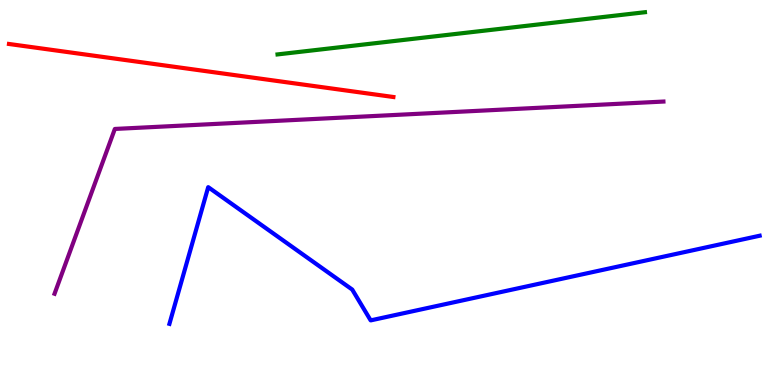[{'lines': ['blue', 'red'], 'intersections': []}, {'lines': ['green', 'red'], 'intersections': []}, {'lines': ['purple', 'red'], 'intersections': []}, {'lines': ['blue', 'green'], 'intersections': []}, {'lines': ['blue', 'purple'], 'intersections': []}, {'lines': ['green', 'purple'], 'intersections': []}]